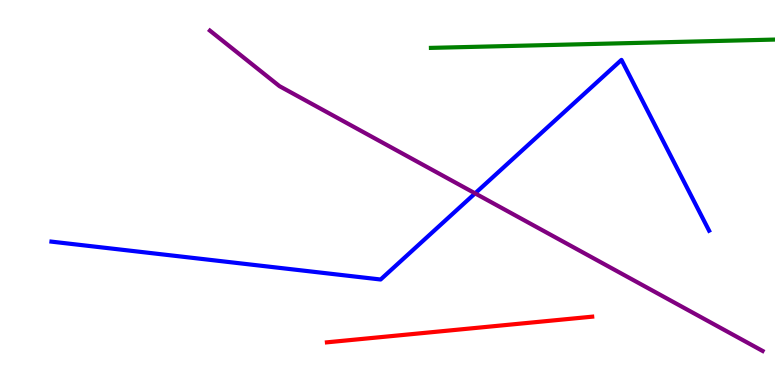[{'lines': ['blue', 'red'], 'intersections': []}, {'lines': ['green', 'red'], 'intersections': []}, {'lines': ['purple', 'red'], 'intersections': []}, {'lines': ['blue', 'green'], 'intersections': []}, {'lines': ['blue', 'purple'], 'intersections': [{'x': 6.13, 'y': 4.98}]}, {'lines': ['green', 'purple'], 'intersections': []}]